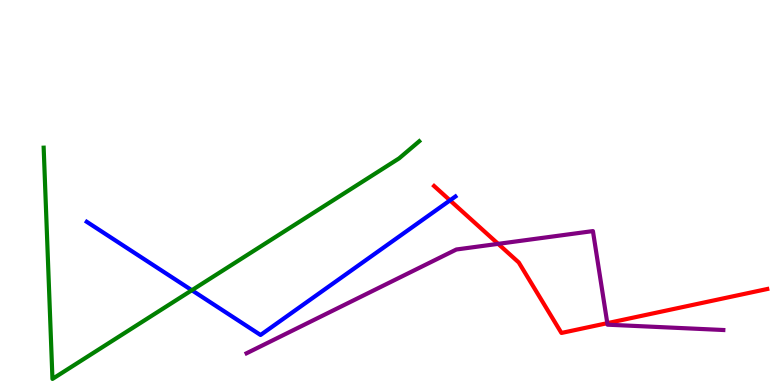[{'lines': ['blue', 'red'], 'intersections': [{'x': 5.81, 'y': 4.8}]}, {'lines': ['green', 'red'], 'intersections': []}, {'lines': ['purple', 'red'], 'intersections': [{'x': 6.43, 'y': 3.67}, {'x': 7.84, 'y': 1.61}]}, {'lines': ['blue', 'green'], 'intersections': [{'x': 2.48, 'y': 2.46}]}, {'lines': ['blue', 'purple'], 'intersections': []}, {'lines': ['green', 'purple'], 'intersections': []}]